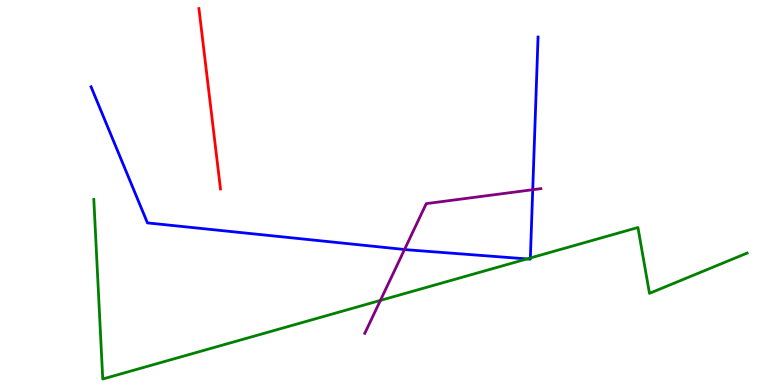[{'lines': ['blue', 'red'], 'intersections': []}, {'lines': ['green', 'red'], 'intersections': []}, {'lines': ['purple', 'red'], 'intersections': []}, {'lines': ['blue', 'green'], 'intersections': [{'x': 6.8, 'y': 3.27}, {'x': 6.84, 'y': 3.3}]}, {'lines': ['blue', 'purple'], 'intersections': [{'x': 5.22, 'y': 3.52}, {'x': 6.87, 'y': 5.07}]}, {'lines': ['green', 'purple'], 'intersections': [{'x': 4.91, 'y': 2.2}]}]